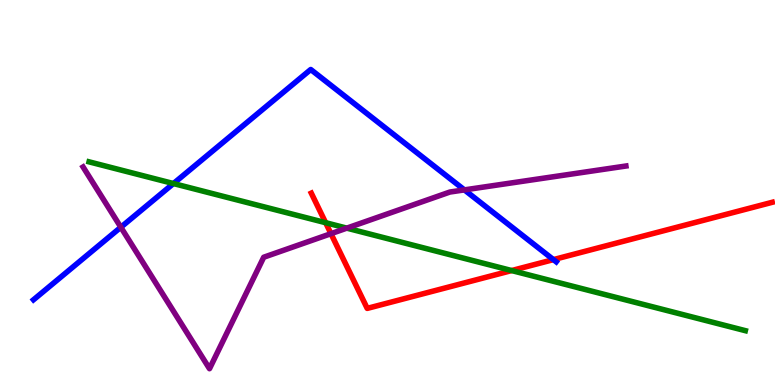[{'lines': ['blue', 'red'], 'intersections': [{'x': 7.14, 'y': 3.26}]}, {'lines': ['green', 'red'], 'intersections': [{'x': 4.2, 'y': 4.22}, {'x': 6.6, 'y': 2.97}]}, {'lines': ['purple', 'red'], 'intersections': [{'x': 4.27, 'y': 3.93}]}, {'lines': ['blue', 'green'], 'intersections': [{'x': 2.24, 'y': 5.23}]}, {'lines': ['blue', 'purple'], 'intersections': [{'x': 1.56, 'y': 4.1}, {'x': 5.99, 'y': 5.07}]}, {'lines': ['green', 'purple'], 'intersections': [{'x': 4.47, 'y': 4.07}]}]